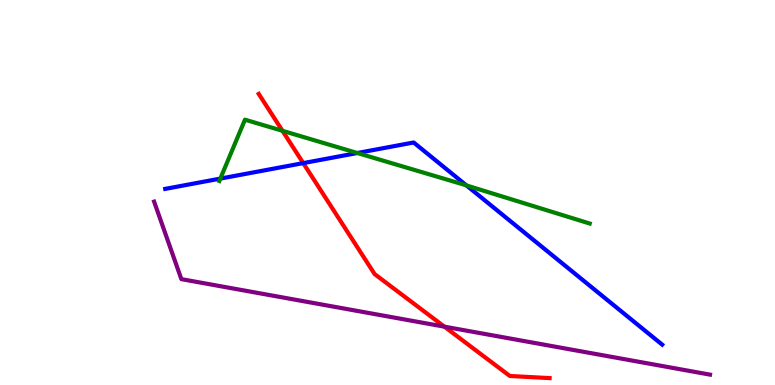[{'lines': ['blue', 'red'], 'intersections': [{'x': 3.91, 'y': 5.76}]}, {'lines': ['green', 'red'], 'intersections': [{'x': 3.64, 'y': 6.6}]}, {'lines': ['purple', 'red'], 'intersections': [{'x': 5.73, 'y': 1.52}]}, {'lines': ['blue', 'green'], 'intersections': [{'x': 2.84, 'y': 5.36}, {'x': 4.61, 'y': 6.03}, {'x': 6.02, 'y': 5.18}]}, {'lines': ['blue', 'purple'], 'intersections': []}, {'lines': ['green', 'purple'], 'intersections': []}]